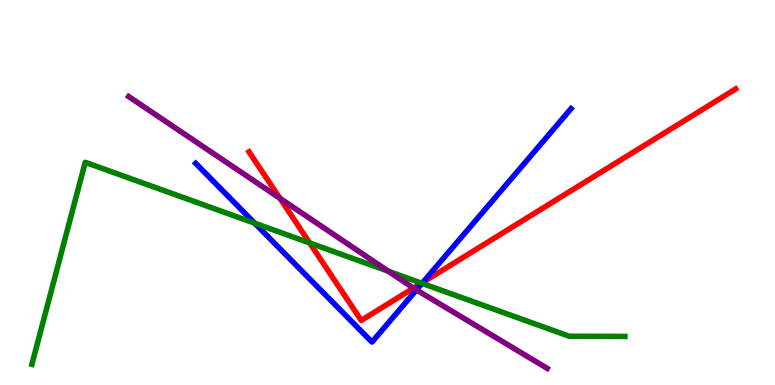[{'lines': ['blue', 'red'], 'intersections': [{'x': 5.46, 'y': 2.67}]}, {'lines': ['green', 'red'], 'intersections': [{'x': 4.0, 'y': 3.69}, {'x': 5.44, 'y': 2.65}]}, {'lines': ['purple', 'red'], 'intersections': [{'x': 3.61, 'y': 4.85}, {'x': 5.33, 'y': 2.52}]}, {'lines': ['blue', 'green'], 'intersections': [{'x': 3.29, 'y': 4.2}, {'x': 5.45, 'y': 2.64}]}, {'lines': ['blue', 'purple'], 'intersections': [{'x': 5.37, 'y': 2.47}]}, {'lines': ['green', 'purple'], 'intersections': [{'x': 5.01, 'y': 2.96}]}]